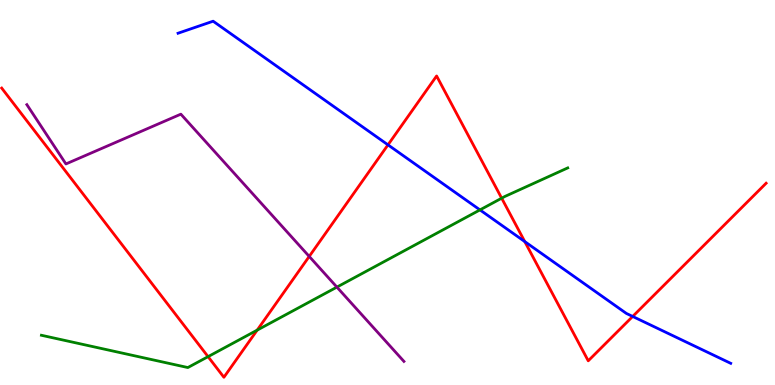[{'lines': ['blue', 'red'], 'intersections': [{'x': 5.01, 'y': 6.24}, {'x': 6.77, 'y': 3.73}, {'x': 8.16, 'y': 1.78}]}, {'lines': ['green', 'red'], 'intersections': [{'x': 2.68, 'y': 0.736}, {'x': 3.32, 'y': 1.42}, {'x': 6.47, 'y': 4.85}]}, {'lines': ['purple', 'red'], 'intersections': [{'x': 3.99, 'y': 3.34}]}, {'lines': ['blue', 'green'], 'intersections': [{'x': 6.19, 'y': 4.55}]}, {'lines': ['blue', 'purple'], 'intersections': []}, {'lines': ['green', 'purple'], 'intersections': [{'x': 4.35, 'y': 2.54}]}]